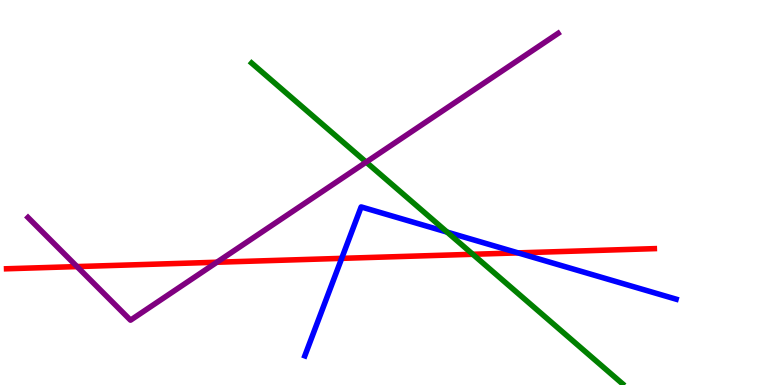[{'lines': ['blue', 'red'], 'intersections': [{'x': 4.41, 'y': 3.29}, {'x': 6.68, 'y': 3.43}]}, {'lines': ['green', 'red'], 'intersections': [{'x': 6.1, 'y': 3.4}]}, {'lines': ['purple', 'red'], 'intersections': [{'x': 0.994, 'y': 3.08}, {'x': 2.8, 'y': 3.19}]}, {'lines': ['blue', 'green'], 'intersections': [{'x': 5.77, 'y': 3.97}]}, {'lines': ['blue', 'purple'], 'intersections': []}, {'lines': ['green', 'purple'], 'intersections': [{'x': 4.72, 'y': 5.79}]}]